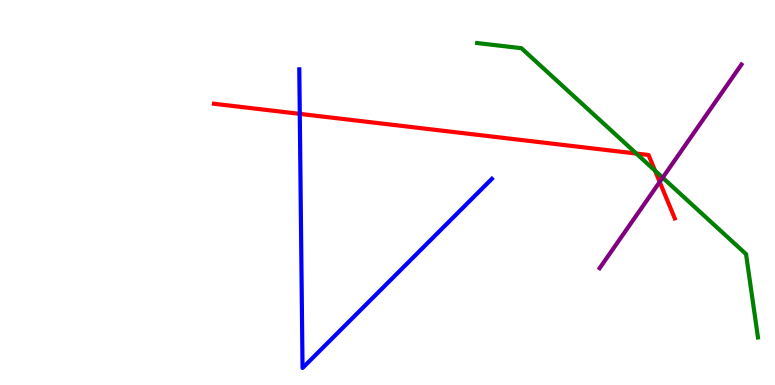[{'lines': ['blue', 'red'], 'intersections': [{'x': 3.87, 'y': 7.04}]}, {'lines': ['green', 'red'], 'intersections': [{'x': 8.21, 'y': 6.01}, {'x': 8.45, 'y': 5.57}]}, {'lines': ['purple', 'red'], 'intersections': [{'x': 8.51, 'y': 5.27}]}, {'lines': ['blue', 'green'], 'intersections': []}, {'lines': ['blue', 'purple'], 'intersections': []}, {'lines': ['green', 'purple'], 'intersections': [{'x': 8.55, 'y': 5.39}]}]